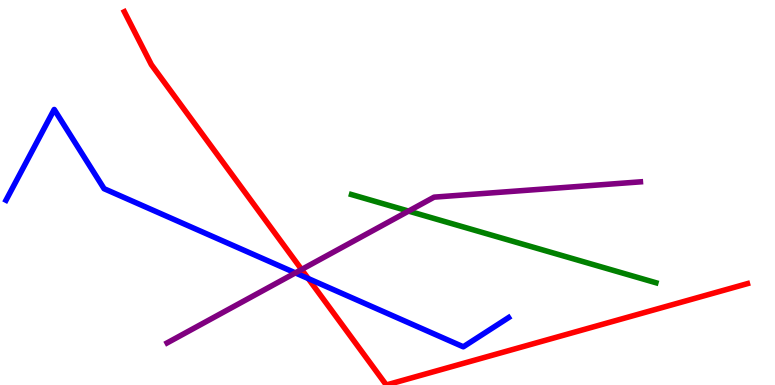[{'lines': ['blue', 'red'], 'intersections': [{'x': 3.98, 'y': 2.76}]}, {'lines': ['green', 'red'], 'intersections': []}, {'lines': ['purple', 'red'], 'intersections': [{'x': 3.89, 'y': 3.0}]}, {'lines': ['blue', 'green'], 'intersections': []}, {'lines': ['blue', 'purple'], 'intersections': [{'x': 3.81, 'y': 2.91}]}, {'lines': ['green', 'purple'], 'intersections': [{'x': 5.27, 'y': 4.52}]}]